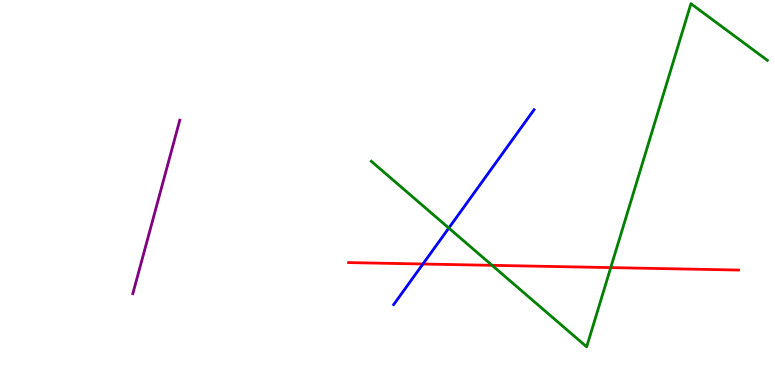[{'lines': ['blue', 'red'], 'intersections': [{'x': 5.46, 'y': 3.14}]}, {'lines': ['green', 'red'], 'intersections': [{'x': 6.35, 'y': 3.11}, {'x': 7.88, 'y': 3.05}]}, {'lines': ['purple', 'red'], 'intersections': []}, {'lines': ['blue', 'green'], 'intersections': [{'x': 5.79, 'y': 4.08}]}, {'lines': ['blue', 'purple'], 'intersections': []}, {'lines': ['green', 'purple'], 'intersections': []}]